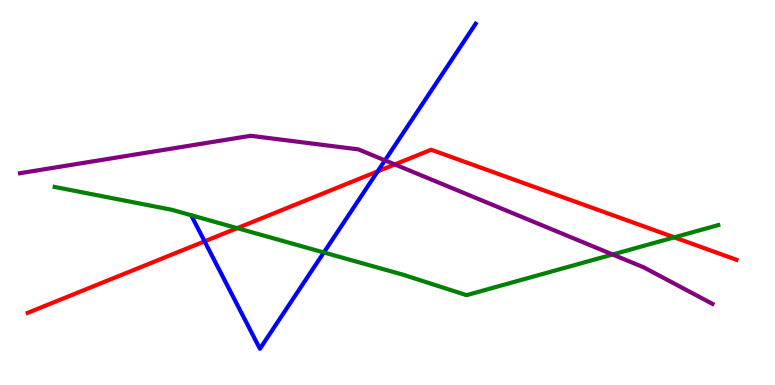[{'lines': ['blue', 'red'], 'intersections': [{'x': 2.64, 'y': 3.73}, {'x': 4.87, 'y': 5.55}]}, {'lines': ['green', 'red'], 'intersections': [{'x': 3.06, 'y': 4.07}, {'x': 8.7, 'y': 3.84}]}, {'lines': ['purple', 'red'], 'intersections': [{'x': 5.09, 'y': 5.73}]}, {'lines': ['blue', 'green'], 'intersections': [{'x': 4.18, 'y': 3.44}]}, {'lines': ['blue', 'purple'], 'intersections': [{'x': 4.97, 'y': 5.83}]}, {'lines': ['green', 'purple'], 'intersections': [{'x': 7.91, 'y': 3.39}]}]